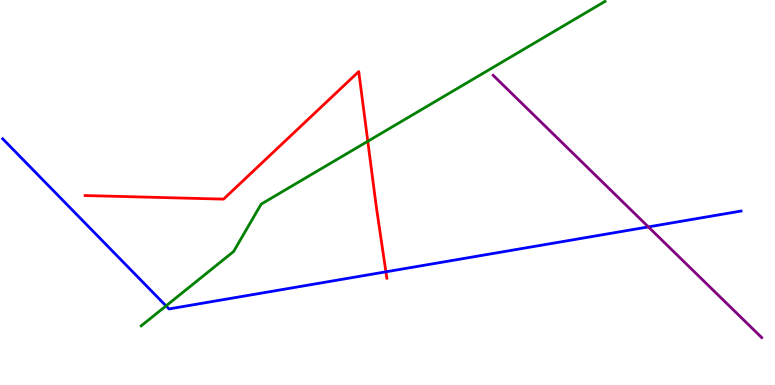[{'lines': ['blue', 'red'], 'intersections': [{'x': 4.98, 'y': 2.94}]}, {'lines': ['green', 'red'], 'intersections': [{'x': 4.75, 'y': 6.33}]}, {'lines': ['purple', 'red'], 'intersections': []}, {'lines': ['blue', 'green'], 'intersections': [{'x': 2.14, 'y': 2.06}]}, {'lines': ['blue', 'purple'], 'intersections': [{'x': 8.37, 'y': 4.11}]}, {'lines': ['green', 'purple'], 'intersections': []}]